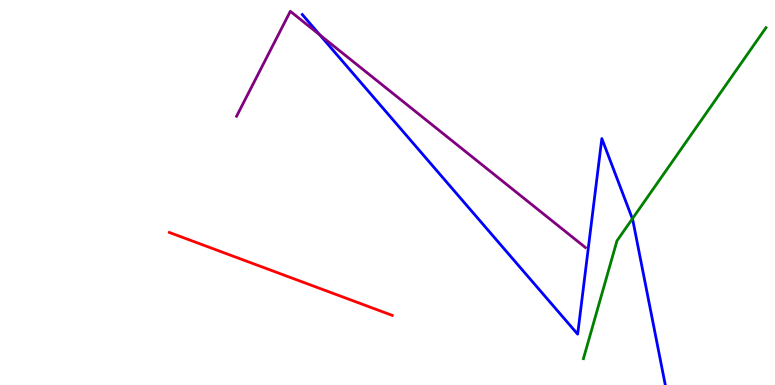[{'lines': ['blue', 'red'], 'intersections': []}, {'lines': ['green', 'red'], 'intersections': []}, {'lines': ['purple', 'red'], 'intersections': []}, {'lines': ['blue', 'green'], 'intersections': [{'x': 8.16, 'y': 4.32}]}, {'lines': ['blue', 'purple'], 'intersections': [{'x': 4.13, 'y': 9.09}]}, {'lines': ['green', 'purple'], 'intersections': []}]